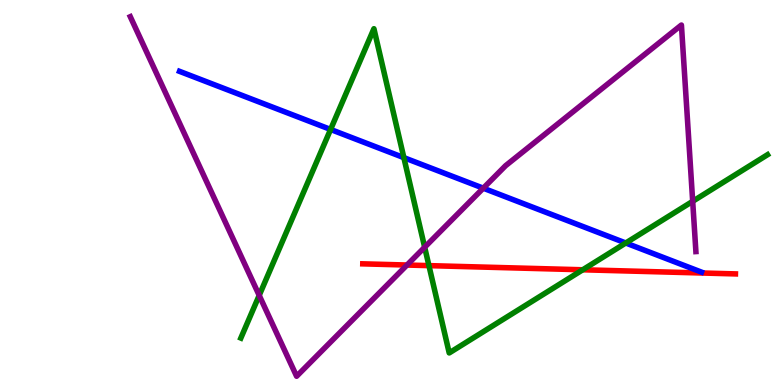[{'lines': ['blue', 'red'], 'intersections': []}, {'lines': ['green', 'red'], 'intersections': [{'x': 5.53, 'y': 3.1}, {'x': 7.52, 'y': 2.99}]}, {'lines': ['purple', 'red'], 'intersections': [{'x': 5.25, 'y': 3.12}]}, {'lines': ['blue', 'green'], 'intersections': [{'x': 4.27, 'y': 6.64}, {'x': 5.21, 'y': 5.91}, {'x': 8.07, 'y': 3.69}]}, {'lines': ['blue', 'purple'], 'intersections': [{'x': 6.24, 'y': 5.11}]}, {'lines': ['green', 'purple'], 'intersections': [{'x': 3.34, 'y': 2.33}, {'x': 5.48, 'y': 3.58}, {'x': 8.94, 'y': 4.77}]}]